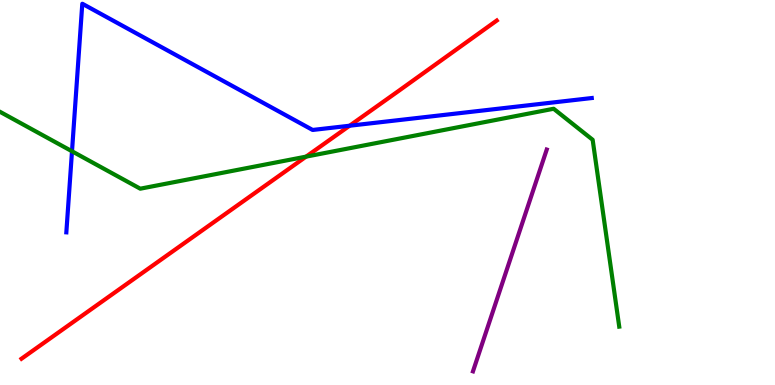[{'lines': ['blue', 'red'], 'intersections': [{'x': 4.51, 'y': 6.73}]}, {'lines': ['green', 'red'], 'intersections': [{'x': 3.95, 'y': 5.93}]}, {'lines': ['purple', 'red'], 'intersections': []}, {'lines': ['blue', 'green'], 'intersections': [{'x': 0.929, 'y': 6.07}]}, {'lines': ['blue', 'purple'], 'intersections': []}, {'lines': ['green', 'purple'], 'intersections': []}]